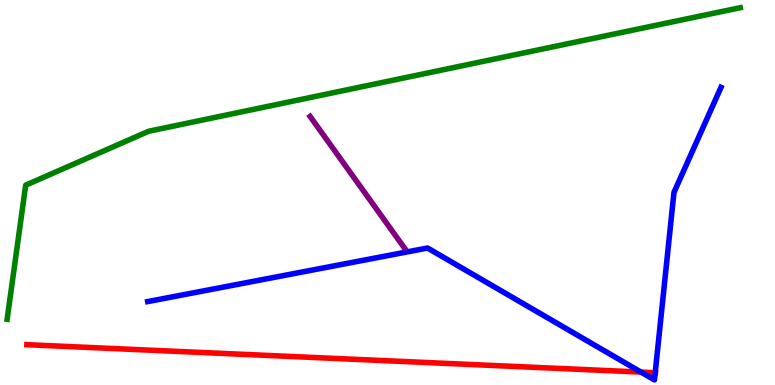[{'lines': ['blue', 'red'], 'intersections': [{'x': 8.27, 'y': 0.335}, {'x': 8.45, 'y': 0.319}]}, {'lines': ['green', 'red'], 'intersections': []}, {'lines': ['purple', 'red'], 'intersections': []}, {'lines': ['blue', 'green'], 'intersections': []}, {'lines': ['blue', 'purple'], 'intersections': []}, {'lines': ['green', 'purple'], 'intersections': []}]